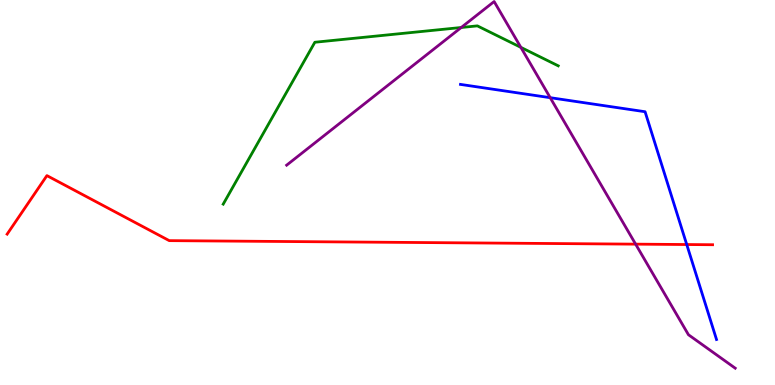[{'lines': ['blue', 'red'], 'intersections': [{'x': 8.86, 'y': 3.65}]}, {'lines': ['green', 'red'], 'intersections': []}, {'lines': ['purple', 'red'], 'intersections': [{'x': 8.2, 'y': 3.66}]}, {'lines': ['blue', 'green'], 'intersections': []}, {'lines': ['blue', 'purple'], 'intersections': [{'x': 7.1, 'y': 7.46}]}, {'lines': ['green', 'purple'], 'intersections': [{'x': 5.95, 'y': 9.29}, {'x': 6.72, 'y': 8.77}]}]